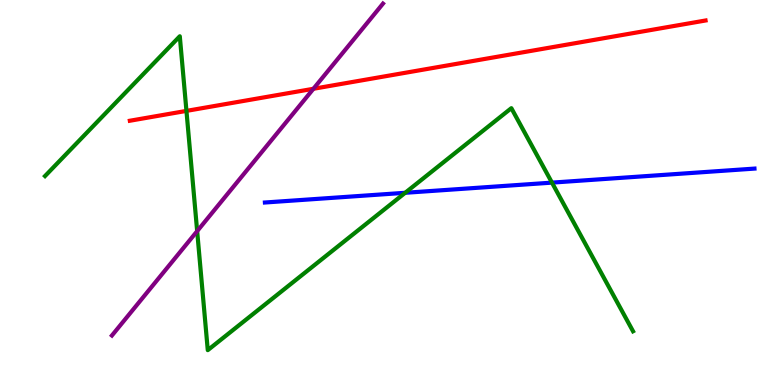[{'lines': ['blue', 'red'], 'intersections': []}, {'lines': ['green', 'red'], 'intersections': [{'x': 2.41, 'y': 7.12}]}, {'lines': ['purple', 'red'], 'intersections': [{'x': 4.04, 'y': 7.69}]}, {'lines': ['blue', 'green'], 'intersections': [{'x': 5.23, 'y': 4.99}, {'x': 7.12, 'y': 5.26}]}, {'lines': ['blue', 'purple'], 'intersections': []}, {'lines': ['green', 'purple'], 'intersections': [{'x': 2.54, 'y': 4.0}]}]